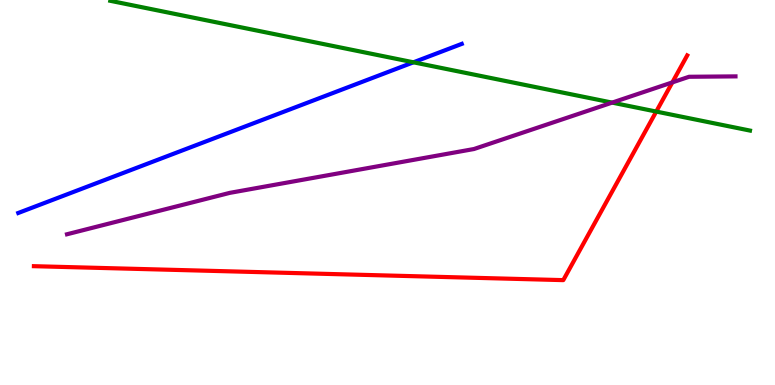[{'lines': ['blue', 'red'], 'intersections': []}, {'lines': ['green', 'red'], 'intersections': [{'x': 8.47, 'y': 7.1}]}, {'lines': ['purple', 'red'], 'intersections': [{'x': 8.68, 'y': 7.86}]}, {'lines': ['blue', 'green'], 'intersections': [{'x': 5.33, 'y': 8.38}]}, {'lines': ['blue', 'purple'], 'intersections': []}, {'lines': ['green', 'purple'], 'intersections': [{'x': 7.9, 'y': 7.33}]}]